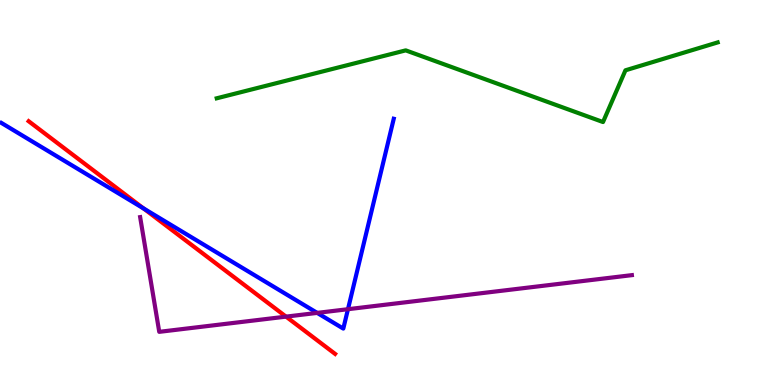[{'lines': ['blue', 'red'], 'intersections': [{'x': 1.85, 'y': 4.59}]}, {'lines': ['green', 'red'], 'intersections': []}, {'lines': ['purple', 'red'], 'intersections': [{'x': 3.69, 'y': 1.78}]}, {'lines': ['blue', 'green'], 'intersections': []}, {'lines': ['blue', 'purple'], 'intersections': [{'x': 4.09, 'y': 1.87}, {'x': 4.49, 'y': 1.97}]}, {'lines': ['green', 'purple'], 'intersections': []}]